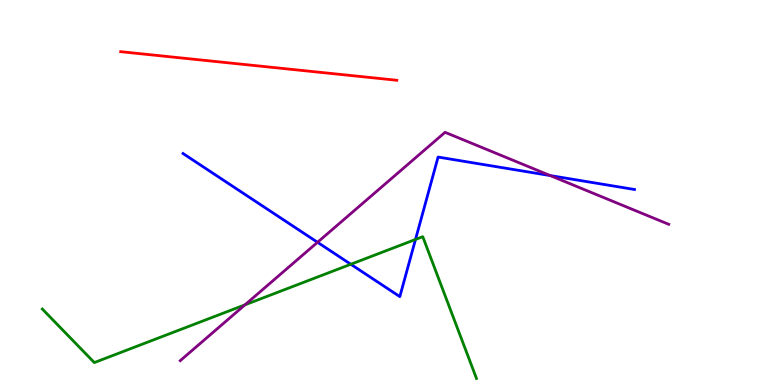[{'lines': ['blue', 'red'], 'intersections': []}, {'lines': ['green', 'red'], 'intersections': []}, {'lines': ['purple', 'red'], 'intersections': []}, {'lines': ['blue', 'green'], 'intersections': [{'x': 4.53, 'y': 3.14}, {'x': 5.36, 'y': 3.78}]}, {'lines': ['blue', 'purple'], 'intersections': [{'x': 4.1, 'y': 3.71}, {'x': 7.1, 'y': 5.44}]}, {'lines': ['green', 'purple'], 'intersections': [{'x': 3.16, 'y': 2.08}]}]